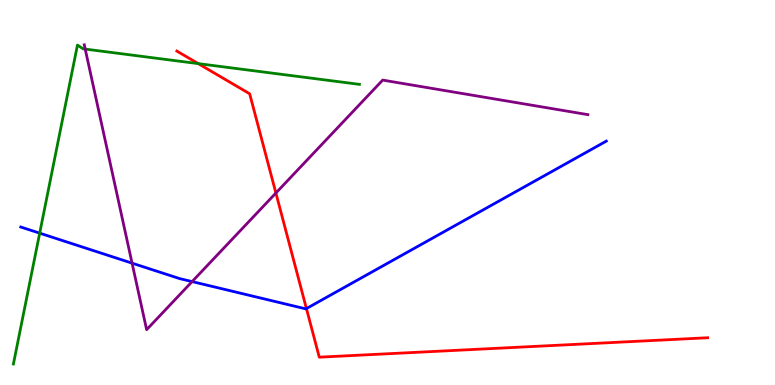[{'lines': ['blue', 'red'], 'intersections': [{'x': 3.95, 'y': 1.99}]}, {'lines': ['green', 'red'], 'intersections': [{'x': 2.56, 'y': 8.35}]}, {'lines': ['purple', 'red'], 'intersections': [{'x': 3.56, 'y': 4.99}]}, {'lines': ['blue', 'green'], 'intersections': [{'x': 0.512, 'y': 3.94}]}, {'lines': ['blue', 'purple'], 'intersections': [{'x': 1.7, 'y': 3.16}, {'x': 2.48, 'y': 2.69}]}, {'lines': ['green', 'purple'], 'intersections': [{'x': 1.1, 'y': 8.73}]}]